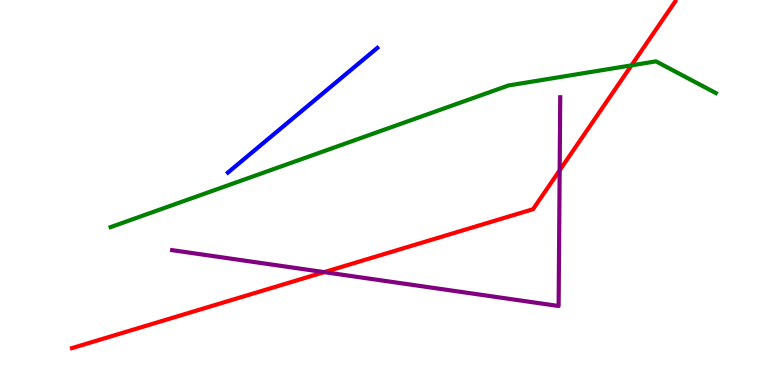[{'lines': ['blue', 'red'], 'intersections': []}, {'lines': ['green', 'red'], 'intersections': [{'x': 8.15, 'y': 8.3}]}, {'lines': ['purple', 'red'], 'intersections': [{'x': 4.18, 'y': 2.93}, {'x': 7.22, 'y': 5.58}]}, {'lines': ['blue', 'green'], 'intersections': []}, {'lines': ['blue', 'purple'], 'intersections': []}, {'lines': ['green', 'purple'], 'intersections': []}]